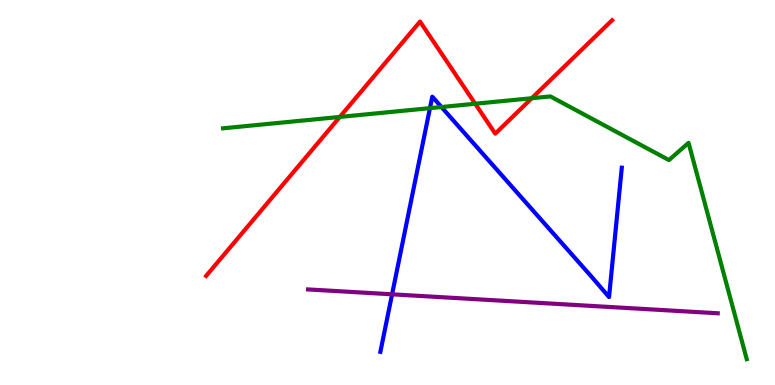[{'lines': ['blue', 'red'], 'intersections': []}, {'lines': ['green', 'red'], 'intersections': [{'x': 4.38, 'y': 6.96}, {'x': 6.13, 'y': 7.31}, {'x': 6.86, 'y': 7.45}]}, {'lines': ['purple', 'red'], 'intersections': []}, {'lines': ['blue', 'green'], 'intersections': [{'x': 5.55, 'y': 7.19}, {'x': 5.7, 'y': 7.22}]}, {'lines': ['blue', 'purple'], 'intersections': [{'x': 5.06, 'y': 2.36}]}, {'lines': ['green', 'purple'], 'intersections': []}]